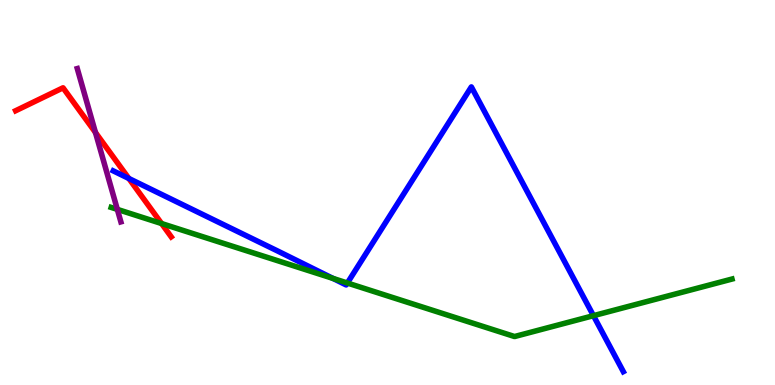[{'lines': ['blue', 'red'], 'intersections': [{'x': 1.66, 'y': 5.36}]}, {'lines': ['green', 'red'], 'intersections': [{'x': 2.08, 'y': 4.19}]}, {'lines': ['purple', 'red'], 'intersections': [{'x': 1.23, 'y': 6.56}]}, {'lines': ['blue', 'green'], 'intersections': [{'x': 4.3, 'y': 2.77}, {'x': 4.48, 'y': 2.65}, {'x': 7.66, 'y': 1.8}]}, {'lines': ['blue', 'purple'], 'intersections': []}, {'lines': ['green', 'purple'], 'intersections': [{'x': 1.51, 'y': 4.56}]}]